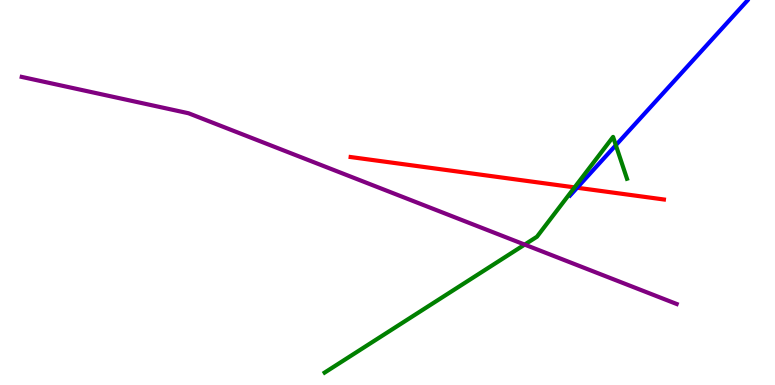[{'lines': ['blue', 'red'], 'intersections': [{'x': 7.45, 'y': 5.12}]}, {'lines': ['green', 'red'], 'intersections': [{'x': 7.41, 'y': 5.13}]}, {'lines': ['purple', 'red'], 'intersections': []}, {'lines': ['blue', 'green'], 'intersections': [{'x': 7.95, 'y': 6.23}]}, {'lines': ['blue', 'purple'], 'intersections': []}, {'lines': ['green', 'purple'], 'intersections': [{'x': 6.77, 'y': 3.65}]}]